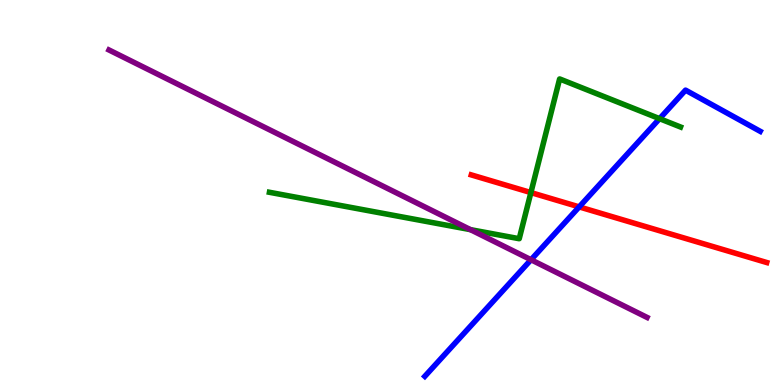[{'lines': ['blue', 'red'], 'intersections': [{'x': 7.47, 'y': 4.63}]}, {'lines': ['green', 'red'], 'intersections': [{'x': 6.85, 'y': 5.0}]}, {'lines': ['purple', 'red'], 'intersections': []}, {'lines': ['blue', 'green'], 'intersections': [{'x': 8.51, 'y': 6.92}]}, {'lines': ['blue', 'purple'], 'intersections': [{'x': 6.85, 'y': 3.25}]}, {'lines': ['green', 'purple'], 'intersections': [{'x': 6.07, 'y': 4.04}]}]